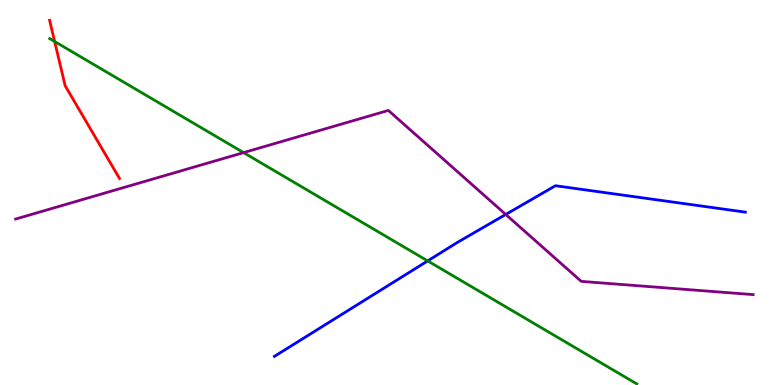[{'lines': ['blue', 'red'], 'intersections': []}, {'lines': ['green', 'red'], 'intersections': [{'x': 0.705, 'y': 8.92}]}, {'lines': ['purple', 'red'], 'intersections': []}, {'lines': ['blue', 'green'], 'intersections': [{'x': 5.52, 'y': 3.22}]}, {'lines': ['blue', 'purple'], 'intersections': [{'x': 6.53, 'y': 4.43}]}, {'lines': ['green', 'purple'], 'intersections': [{'x': 3.14, 'y': 6.04}]}]